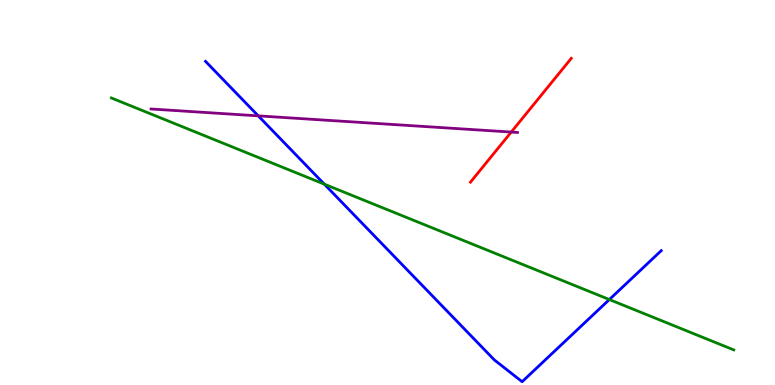[{'lines': ['blue', 'red'], 'intersections': []}, {'lines': ['green', 'red'], 'intersections': []}, {'lines': ['purple', 'red'], 'intersections': [{'x': 6.6, 'y': 6.57}]}, {'lines': ['blue', 'green'], 'intersections': [{'x': 4.18, 'y': 5.22}, {'x': 7.86, 'y': 2.22}]}, {'lines': ['blue', 'purple'], 'intersections': [{'x': 3.33, 'y': 6.99}]}, {'lines': ['green', 'purple'], 'intersections': []}]